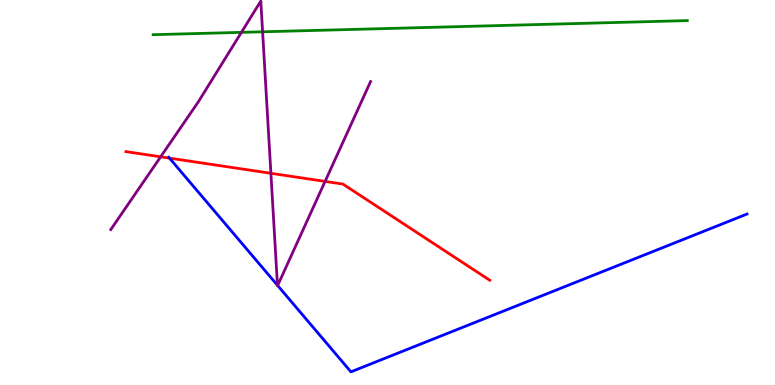[{'lines': ['blue', 'red'], 'intersections': [{'x': 2.19, 'y': 5.89}]}, {'lines': ['green', 'red'], 'intersections': []}, {'lines': ['purple', 'red'], 'intersections': [{'x': 2.07, 'y': 5.93}, {'x': 3.5, 'y': 5.5}, {'x': 4.19, 'y': 5.29}]}, {'lines': ['blue', 'green'], 'intersections': []}, {'lines': ['blue', 'purple'], 'intersections': [{'x': 3.58, 'y': 2.59}, {'x': 3.58, 'y': 2.58}]}, {'lines': ['green', 'purple'], 'intersections': [{'x': 3.11, 'y': 9.16}, {'x': 3.39, 'y': 9.17}]}]